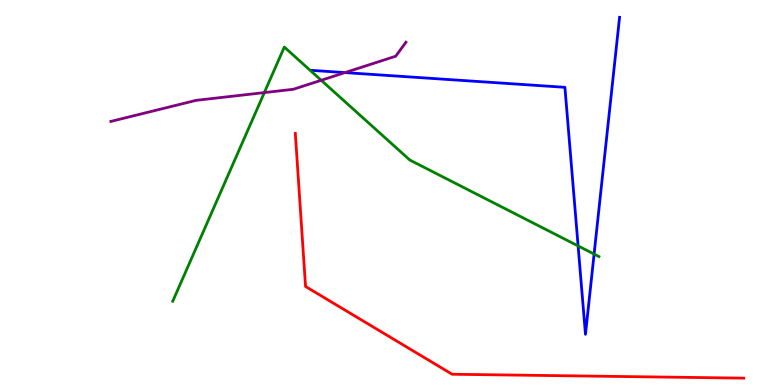[{'lines': ['blue', 'red'], 'intersections': []}, {'lines': ['green', 'red'], 'intersections': []}, {'lines': ['purple', 'red'], 'intersections': []}, {'lines': ['blue', 'green'], 'intersections': [{'x': 7.46, 'y': 3.61}, {'x': 7.67, 'y': 3.4}]}, {'lines': ['blue', 'purple'], 'intersections': [{'x': 4.45, 'y': 8.11}]}, {'lines': ['green', 'purple'], 'intersections': [{'x': 3.41, 'y': 7.6}, {'x': 4.14, 'y': 7.91}]}]